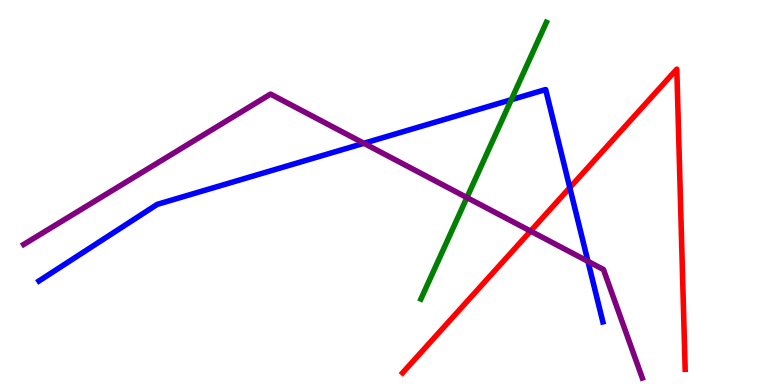[{'lines': ['blue', 'red'], 'intersections': [{'x': 7.35, 'y': 5.13}]}, {'lines': ['green', 'red'], 'intersections': []}, {'lines': ['purple', 'red'], 'intersections': [{'x': 6.85, 'y': 4.0}]}, {'lines': ['blue', 'green'], 'intersections': [{'x': 6.6, 'y': 7.41}]}, {'lines': ['blue', 'purple'], 'intersections': [{'x': 4.7, 'y': 6.28}, {'x': 7.59, 'y': 3.21}]}, {'lines': ['green', 'purple'], 'intersections': [{'x': 6.02, 'y': 4.87}]}]